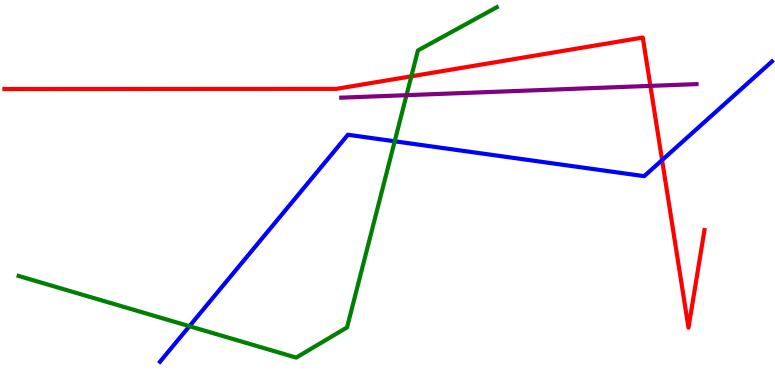[{'lines': ['blue', 'red'], 'intersections': [{'x': 8.54, 'y': 5.84}]}, {'lines': ['green', 'red'], 'intersections': [{'x': 5.31, 'y': 8.02}]}, {'lines': ['purple', 'red'], 'intersections': [{'x': 8.39, 'y': 7.77}]}, {'lines': ['blue', 'green'], 'intersections': [{'x': 2.44, 'y': 1.53}, {'x': 5.09, 'y': 6.33}]}, {'lines': ['blue', 'purple'], 'intersections': []}, {'lines': ['green', 'purple'], 'intersections': [{'x': 5.25, 'y': 7.53}]}]